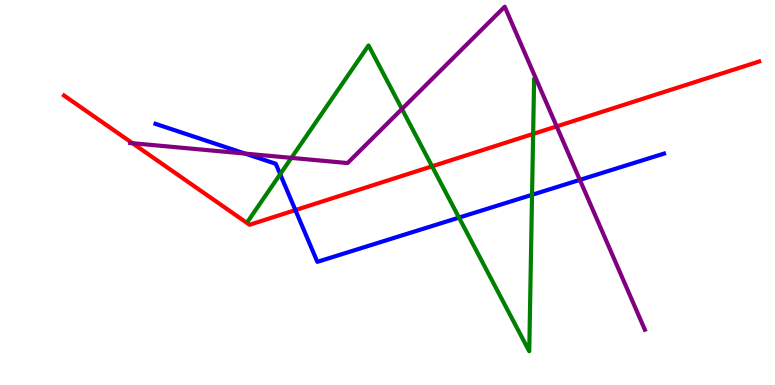[{'lines': ['blue', 'red'], 'intersections': [{'x': 3.81, 'y': 4.54}]}, {'lines': ['green', 'red'], 'intersections': [{'x': 5.57, 'y': 5.68}, {'x': 6.88, 'y': 6.52}]}, {'lines': ['purple', 'red'], 'intersections': [{'x': 1.71, 'y': 6.28}, {'x': 7.18, 'y': 6.72}]}, {'lines': ['blue', 'green'], 'intersections': [{'x': 3.62, 'y': 5.47}, {'x': 5.92, 'y': 4.35}, {'x': 6.87, 'y': 4.94}]}, {'lines': ['blue', 'purple'], 'intersections': [{'x': 3.16, 'y': 6.01}, {'x': 7.48, 'y': 5.33}]}, {'lines': ['green', 'purple'], 'intersections': [{'x': 3.76, 'y': 5.9}, {'x': 5.19, 'y': 7.17}]}]